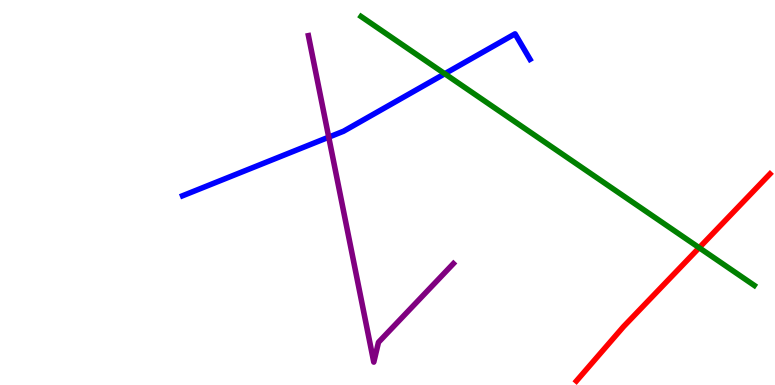[{'lines': ['blue', 'red'], 'intersections': []}, {'lines': ['green', 'red'], 'intersections': [{'x': 9.02, 'y': 3.57}]}, {'lines': ['purple', 'red'], 'intersections': []}, {'lines': ['blue', 'green'], 'intersections': [{'x': 5.74, 'y': 8.08}]}, {'lines': ['blue', 'purple'], 'intersections': [{'x': 4.24, 'y': 6.44}]}, {'lines': ['green', 'purple'], 'intersections': []}]